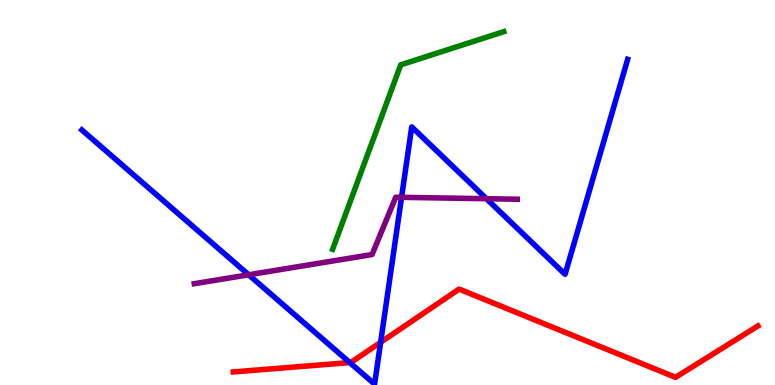[{'lines': ['blue', 'red'], 'intersections': [{'x': 4.51, 'y': 0.583}, {'x': 4.91, 'y': 1.11}]}, {'lines': ['green', 'red'], 'intersections': []}, {'lines': ['purple', 'red'], 'intersections': []}, {'lines': ['blue', 'green'], 'intersections': []}, {'lines': ['blue', 'purple'], 'intersections': [{'x': 3.21, 'y': 2.86}, {'x': 5.18, 'y': 4.87}, {'x': 6.28, 'y': 4.84}]}, {'lines': ['green', 'purple'], 'intersections': []}]